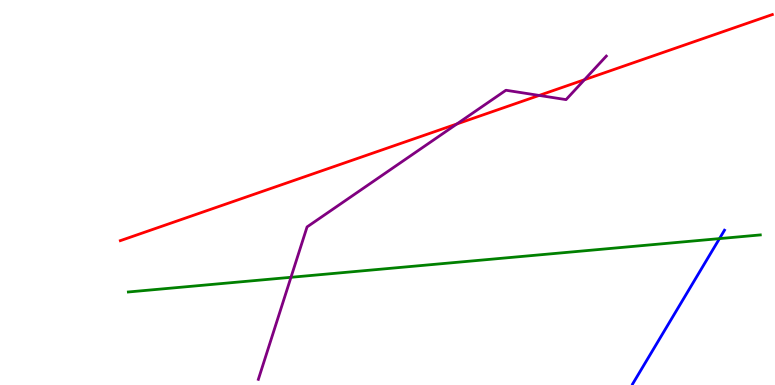[{'lines': ['blue', 'red'], 'intersections': []}, {'lines': ['green', 'red'], 'intersections': []}, {'lines': ['purple', 'red'], 'intersections': [{'x': 5.9, 'y': 6.78}, {'x': 6.96, 'y': 7.52}, {'x': 7.54, 'y': 7.93}]}, {'lines': ['blue', 'green'], 'intersections': [{'x': 9.28, 'y': 3.8}]}, {'lines': ['blue', 'purple'], 'intersections': []}, {'lines': ['green', 'purple'], 'intersections': [{'x': 3.75, 'y': 2.8}]}]